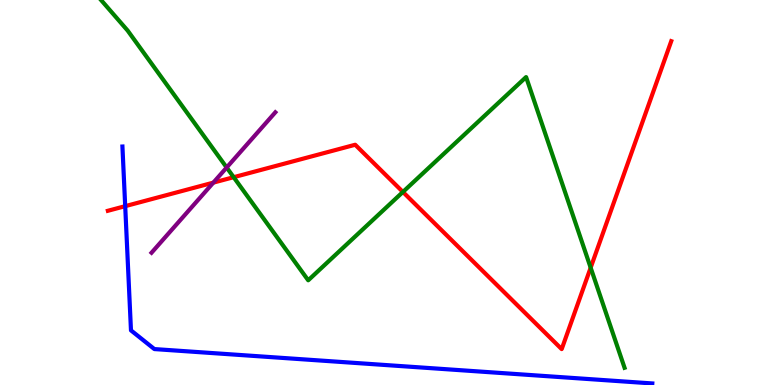[{'lines': ['blue', 'red'], 'intersections': [{'x': 1.62, 'y': 4.65}]}, {'lines': ['green', 'red'], 'intersections': [{'x': 3.02, 'y': 5.4}, {'x': 5.2, 'y': 5.01}, {'x': 7.62, 'y': 3.05}]}, {'lines': ['purple', 'red'], 'intersections': [{'x': 2.75, 'y': 5.26}]}, {'lines': ['blue', 'green'], 'intersections': []}, {'lines': ['blue', 'purple'], 'intersections': []}, {'lines': ['green', 'purple'], 'intersections': [{'x': 2.92, 'y': 5.65}]}]